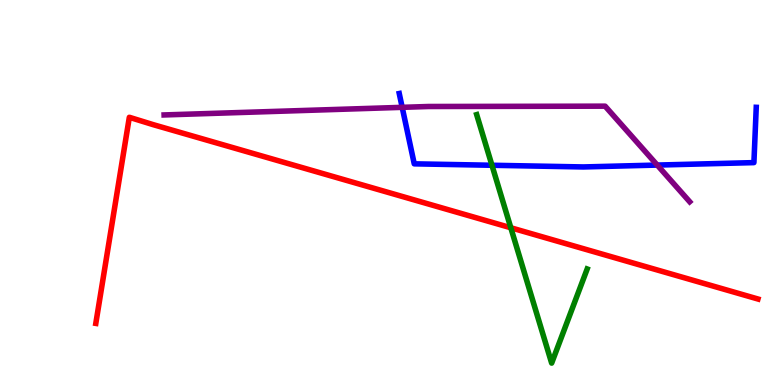[{'lines': ['blue', 'red'], 'intersections': []}, {'lines': ['green', 'red'], 'intersections': [{'x': 6.59, 'y': 4.08}]}, {'lines': ['purple', 'red'], 'intersections': []}, {'lines': ['blue', 'green'], 'intersections': [{'x': 6.35, 'y': 5.71}]}, {'lines': ['blue', 'purple'], 'intersections': [{'x': 5.19, 'y': 7.21}, {'x': 8.48, 'y': 5.71}]}, {'lines': ['green', 'purple'], 'intersections': []}]